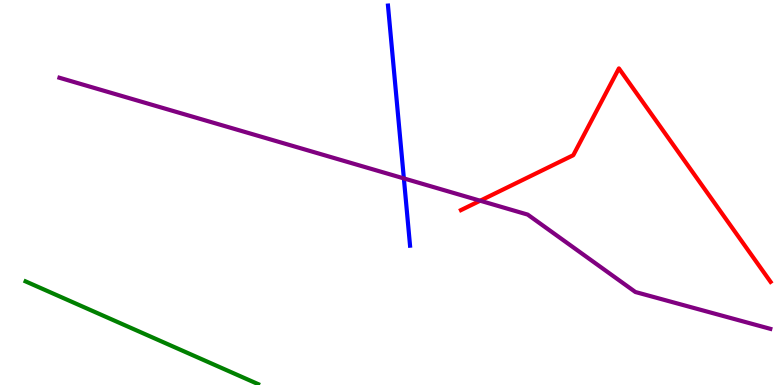[{'lines': ['blue', 'red'], 'intersections': []}, {'lines': ['green', 'red'], 'intersections': []}, {'lines': ['purple', 'red'], 'intersections': [{'x': 6.2, 'y': 4.79}]}, {'lines': ['blue', 'green'], 'intersections': []}, {'lines': ['blue', 'purple'], 'intersections': [{'x': 5.21, 'y': 5.37}]}, {'lines': ['green', 'purple'], 'intersections': []}]